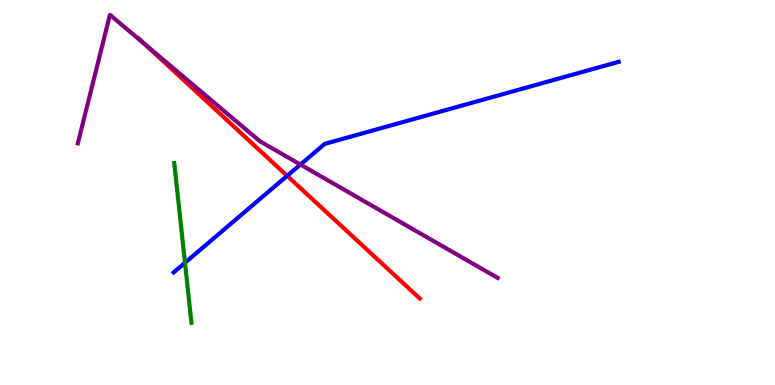[{'lines': ['blue', 'red'], 'intersections': [{'x': 3.71, 'y': 5.43}]}, {'lines': ['green', 'red'], 'intersections': []}, {'lines': ['purple', 'red'], 'intersections': [{'x': 1.88, 'y': 8.83}]}, {'lines': ['blue', 'green'], 'intersections': [{'x': 2.39, 'y': 3.18}]}, {'lines': ['blue', 'purple'], 'intersections': [{'x': 3.88, 'y': 5.73}]}, {'lines': ['green', 'purple'], 'intersections': []}]